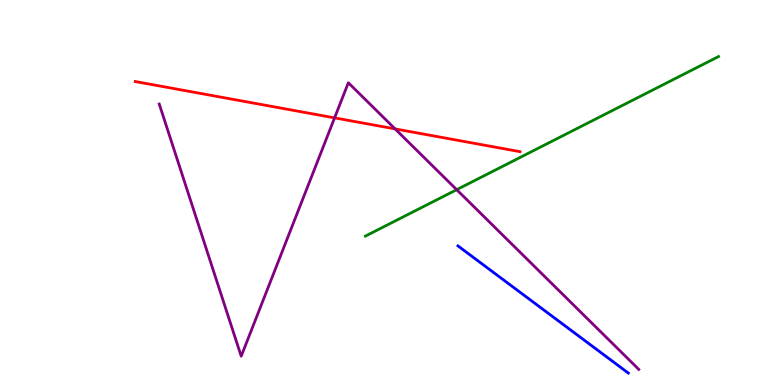[{'lines': ['blue', 'red'], 'intersections': []}, {'lines': ['green', 'red'], 'intersections': []}, {'lines': ['purple', 'red'], 'intersections': [{'x': 4.32, 'y': 6.94}, {'x': 5.1, 'y': 6.65}]}, {'lines': ['blue', 'green'], 'intersections': []}, {'lines': ['blue', 'purple'], 'intersections': []}, {'lines': ['green', 'purple'], 'intersections': [{'x': 5.89, 'y': 5.07}]}]